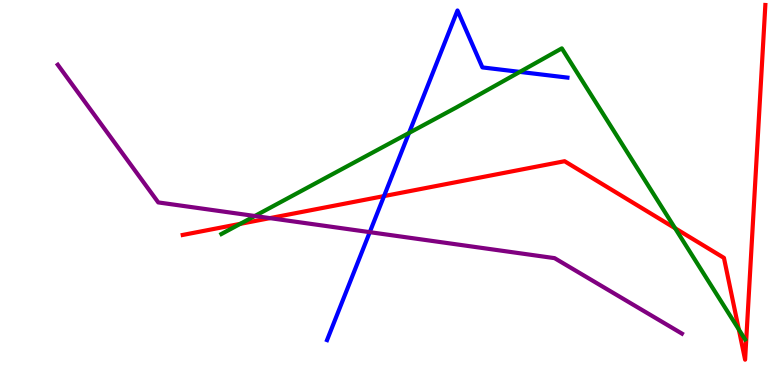[{'lines': ['blue', 'red'], 'intersections': [{'x': 4.96, 'y': 4.91}]}, {'lines': ['green', 'red'], 'intersections': [{'x': 3.1, 'y': 4.19}, {'x': 8.71, 'y': 4.07}, {'x': 9.53, 'y': 1.44}]}, {'lines': ['purple', 'red'], 'intersections': [{'x': 3.48, 'y': 4.33}]}, {'lines': ['blue', 'green'], 'intersections': [{'x': 5.28, 'y': 6.55}, {'x': 6.71, 'y': 8.13}]}, {'lines': ['blue', 'purple'], 'intersections': [{'x': 4.77, 'y': 3.97}]}, {'lines': ['green', 'purple'], 'intersections': [{'x': 3.29, 'y': 4.39}]}]